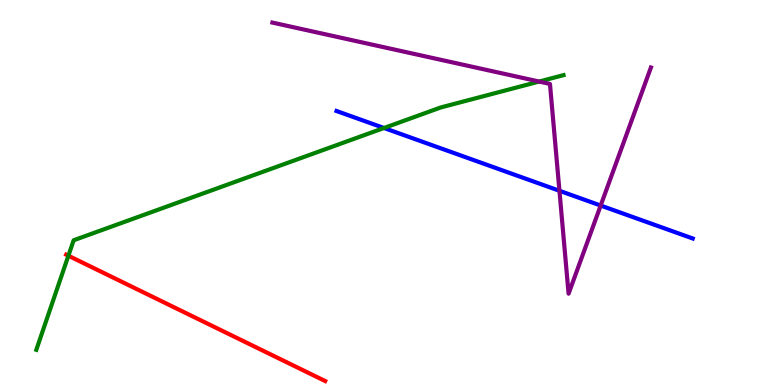[{'lines': ['blue', 'red'], 'intersections': []}, {'lines': ['green', 'red'], 'intersections': [{'x': 0.882, 'y': 3.36}]}, {'lines': ['purple', 'red'], 'intersections': []}, {'lines': ['blue', 'green'], 'intersections': [{'x': 4.95, 'y': 6.68}]}, {'lines': ['blue', 'purple'], 'intersections': [{'x': 7.22, 'y': 5.04}, {'x': 7.75, 'y': 4.66}]}, {'lines': ['green', 'purple'], 'intersections': [{'x': 6.96, 'y': 7.88}]}]